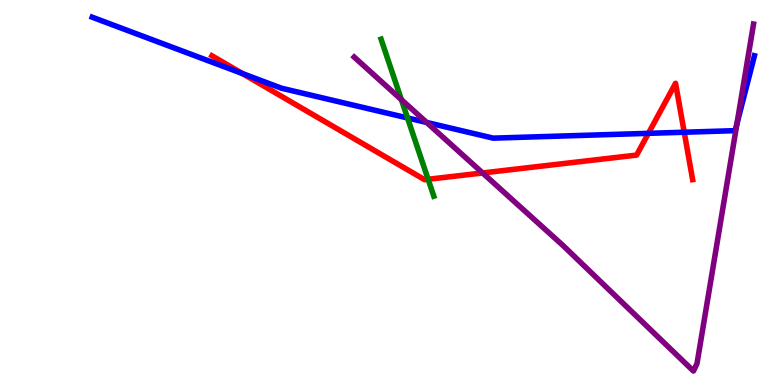[{'lines': ['blue', 'red'], 'intersections': [{'x': 3.13, 'y': 8.09}, {'x': 8.37, 'y': 6.54}, {'x': 8.83, 'y': 6.57}]}, {'lines': ['green', 'red'], 'intersections': [{'x': 5.52, 'y': 5.34}]}, {'lines': ['purple', 'red'], 'intersections': [{'x': 6.23, 'y': 5.51}]}, {'lines': ['blue', 'green'], 'intersections': [{'x': 5.26, 'y': 6.94}]}, {'lines': ['blue', 'purple'], 'intersections': [{'x': 5.5, 'y': 6.82}, {'x': 9.51, 'y': 6.78}]}, {'lines': ['green', 'purple'], 'intersections': [{'x': 5.18, 'y': 7.41}]}]